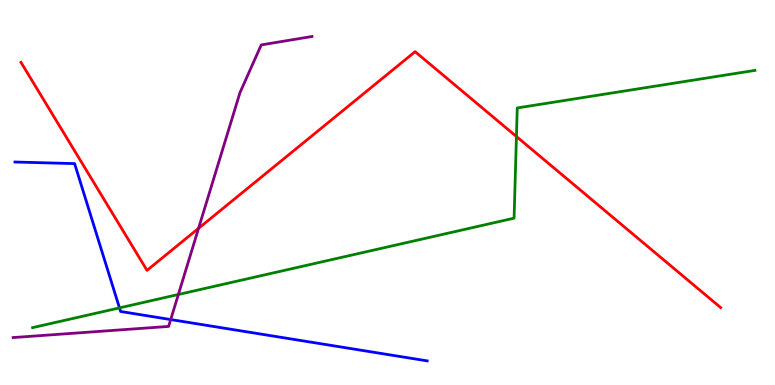[{'lines': ['blue', 'red'], 'intersections': []}, {'lines': ['green', 'red'], 'intersections': [{'x': 6.66, 'y': 6.45}]}, {'lines': ['purple', 'red'], 'intersections': [{'x': 2.56, 'y': 4.07}]}, {'lines': ['blue', 'green'], 'intersections': [{'x': 1.54, 'y': 2.0}]}, {'lines': ['blue', 'purple'], 'intersections': [{'x': 2.2, 'y': 1.7}]}, {'lines': ['green', 'purple'], 'intersections': [{'x': 2.3, 'y': 2.35}]}]